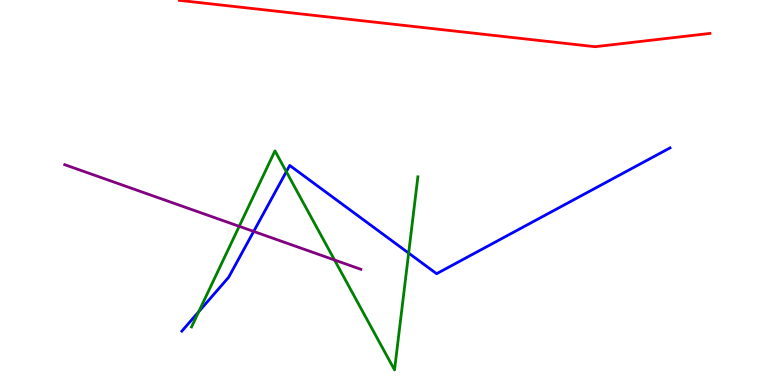[{'lines': ['blue', 'red'], 'intersections': []}, {'lines': ['green', 'red'], 'intersections': []}, {'lines': ['purple', 'red'], 'intersections': []}, {'lines': ['blue', 'green'], 'intersections': [{'x': 2.56, 'y': 1.9}, {'x': 3.69, 'y': 5.54}, {'x': 5.27, 'y': 3.43}]}, {'lines': ['blue', 'purple'], 'intersections': [{'x': 3.27, 'y': 3.99}]}, {'lines': ['green', 'purple'], 'intersections': [{'x': 3.09, 'y': 4.12}, {'x': 4.32, 'y': 3.25}]}]